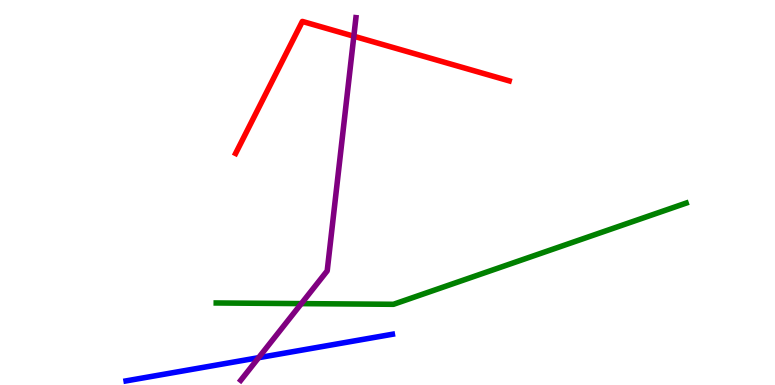[{'lines': ['blue', 'red'], 'intersections': []}, {'lines': ['green', 'red'], 'intersections': []}, {'lines': ['purple', 'red'], 'intersections': [{'x': 4.57, 'y': 9.06}]}, {'lines': ['blue', 'green'], 'intersections': []}, {'lines': ['blue', 'purple'], 'intersections': [{'x': 3.34, 'y': 0.709}]}, {'lines': ['green', 'purple'], 'intersections': [{'x': 3.89, 'y': 2.11}]}]